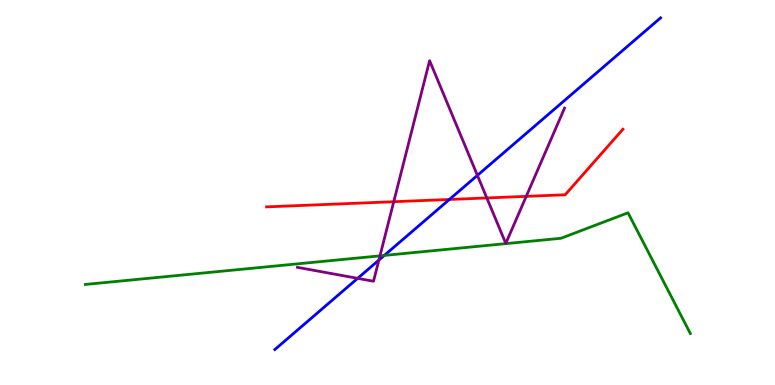[{'lines': ['blue', 'red'], 'intersections': [{'x': 5.8, 'y': 4.82}]}, {'lines': ['green', 'red'], 'intersections': []}, {'lines': ['purple', 'red'], 'intersections': [{'x': 5.08, 'y': 4.76}, {'x': 6.28, 'y': 4.86}, {'x': 6.79, 'y': 4.9}]}, {'lines': ['blue', 'green'], 'intersections': [{'x': 4.96, 'y': 3.37}]}, {'lines': ['blue', 'purple'], 'intersections': [{'x': 4.61, 'y': 2.77}, {'x': 4.89, 'y': 3.24}, {'x': 6.16, 'y': 5.45}]}, {'lines': ['green', 'purple'], 'intersections': [{'x': 4.9, 'y': 3.35}]}]